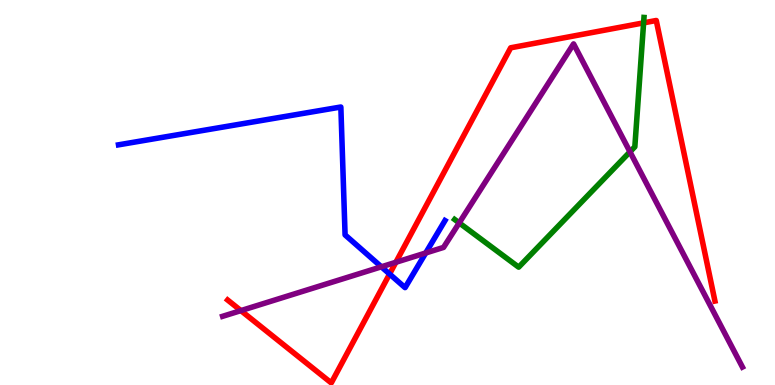[{'lines': ['blue', 'red'], 'intersections': [{'x': 5.03, 'y': 2.88}]}, {'lines': ['green', 'red'], 'intersections': [{'x': 8.3, 'y': 9.41}]}, {'lines': ['purple', 'red'], 'intersections': [{'x': 3.11, 'y': 1.93}, {'x': 5.11, 'y': 3.19}]}, {'lines': ['blue', 'green'], 'intersections': []}, {'lines': ['blue', 'purple'], 'intersections': [{'x': 4.92, 'y': 3.07}, {'x': 5.49, 'y': 3.43}]}, {'lines': ['green', 'purple'], 'intersections': [{'x': 5.93, 'y': 4.21}, {'x': 8.13, 'y': 6.06}]}]